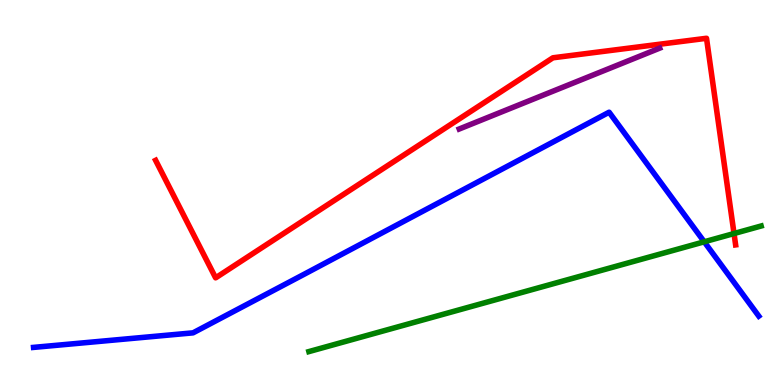[{'lines': ['blue', 'red'], 'intersections': []}, {'lines': ['green', 'red'], 'intersections': [{'x': 9.47, 'y': 3.93}]}, {'lines': ['purple', 'red'], 'intersections': []}, {'lines': ['blue', 'green'], 'intersections': [{'x': 9.09, 'y': 3.72}]}, {'lines': ['blue', 'purple'], 'intersections': []}, {'lines': ['green', 'purple'], 'intersections': []}]